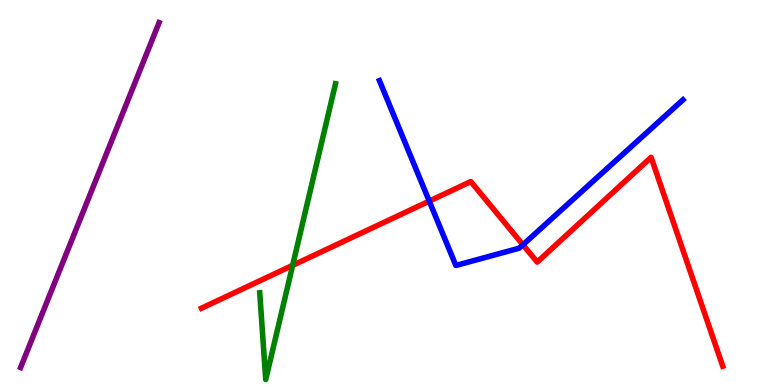[{'lines': ['blue', 'red'], 'intersections': [{'x': 5.54, 'y': 4.78}, {'x': 6.75, 'y': 3.64}]}, {'lines': ['green', 'red'], 'intersections': [{'x': 3.78, 'y': 3.11}]}, {'lines': ['purple', 'red'], 'intersections': []}, {'lines': ['blue', 'green'], 'intersections': []}, {'lines': ['blue', 'purple'], 'intersections': []}, {'lines': ['green', 'purple'], 'intersections': []}]